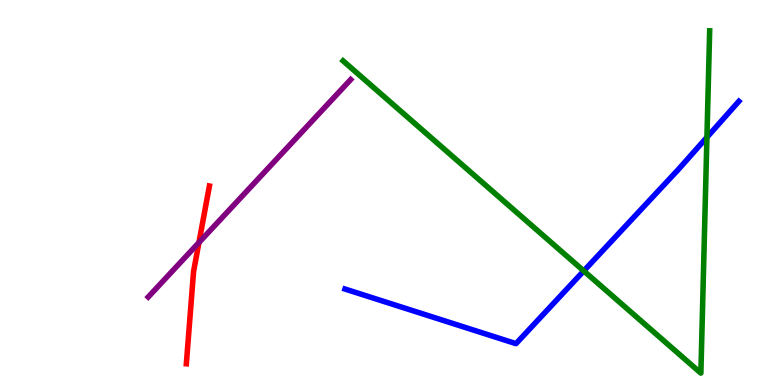[{'lines': ['blue', 'red'], 'intersections': []}, {'lines': ['green', 'red'], 'intersections': []}, {'lines': ['purple', 'red'], 'intersections': [{'x': 2.57, 'y': 3.7}]}, {'lines': ['blue', 'green'], 'intersections': [{'x': 7.53, 'y': 2.96}, {'x': 9.12, 'y': 6.43}]}, {'lines': ['blue', 'purple'], 'intersections': []}, {'lines': ['green', 'purple'], 'intersections': []}]